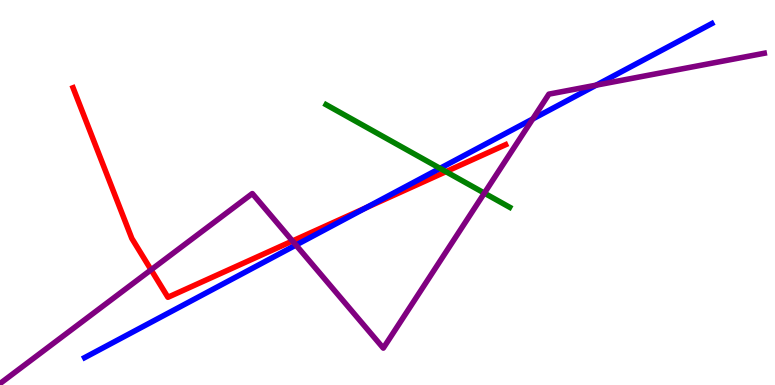[{'lines': ['blue', 'red'], 'intersections': [{'x': 4.72, 'y': 4.6}]}, {'lines': ['green', 'red'], 'intersections': [{'x': 5.75, 'y': 5.54}]}, {'lines': ['purple', 'red'], 'intersections': [{'x': 1.95, 'y': 2.99}, {'x': 3.77, 'y': 3.74}]}, {'lines': ['blue', 'green'], 'intersections': [{'x': 5.68, 'y': 5.63}]}, {'lines': ['blue', 'purple'], 'intersections': [{'x': 3.82, 'y': 3.63}, {'x': 6.87, 'y': 6.91}, {'x': 7.69, 'y': 7.79}]}, {'lines': ['green', 'purple'], 'intersections': [{'x': 6.25, 'y': 4.98}]}]